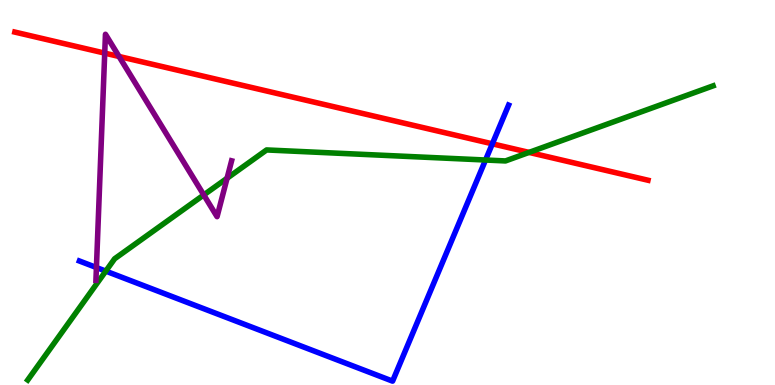[{'lines': ['blue', 'red'], 'intersections': [{'x': 6.35, 'y': 6.26}]}, {'lines': ['green', 'red'], 'intersections': [{'x': 6.83, 'y': 6.04}]}, {'lines': ['purple', 'red'], 'intersections': [{'x': 1.35, 'y': 8.62}, {'x': 1.54, 'y': 8.53}]}, {'lines': ['blue', 'green'], 'intersections': [{'x': 1.36, 'y': 2.96}, {'x': 6.26, 'y': 5.84}]}, {'lines': ['blue', 'purple'], 'intersections': [{'x': 1.24, 'y': 3.05}]}, {'lines': ['green', 'purple'], 'intersections': [{'x': 2.63, 'y': 4.94}, {'x': 2.93, 'y': 5.37}]}]